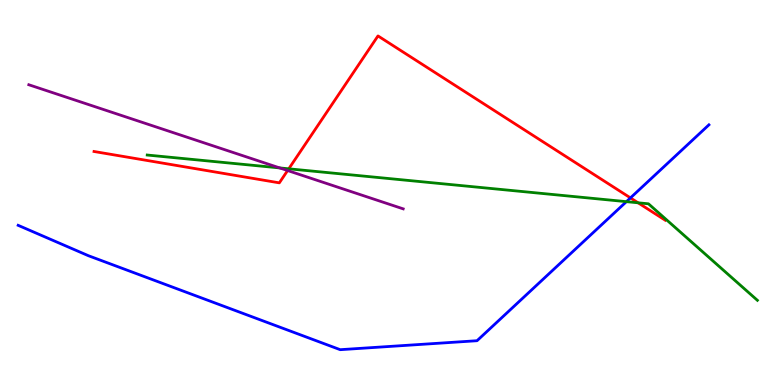[{'lines': ['blue', 'red'], 'intersections': [{'x': 8.13, 'y': 4.86}]}, {'lines': ['green', 'red'], 'intersections': [{'x': 3.73, 'y': 5.62}, {'x': 8.23, 'y': 4.73}]}, {'lines': ['purple', 'red'], 'intersections': [{'x': 3.71, 'y': 5.57}]}, {'lines': ['blue', 'green'], 'intersections': [{'x': 8.08, 'y': 4.76}]}, {'lines': ['blue', 'purple'], 'intersections': []}, {'lines': ['green', 'purple'], 'intersections': [{'x': 3.61, 'y': 5.64}]}]